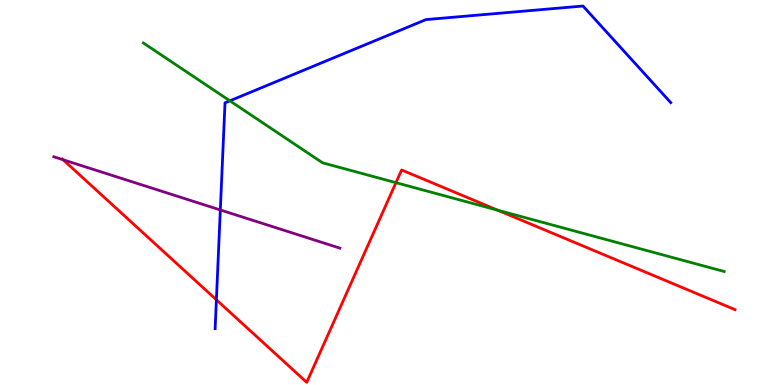[{'lines': ['blue', 'red'], 'intersections': [{'x': 2.79, 'y': 2.21}]}, {'lines': ['green', 'red'], 'intersections': [{'x': 5.11, 'y': 5.26}, {'x': 6.42, 'y': 4.54}]}, {'lines': ['purple', 'red'], 'intersections': [{'x': 0.814, 'y': 5.85}]}, {'lines': ['blue', 'green'], 'intersections': [{'x': 2.97, 'y': 7.38}]}, {'lines': ['blue', 'purple'], 'intersections': [{'x': 2.84, 'y': 4.55}]}, {'lines': ['green', 'purple'], 'intersections': []}]